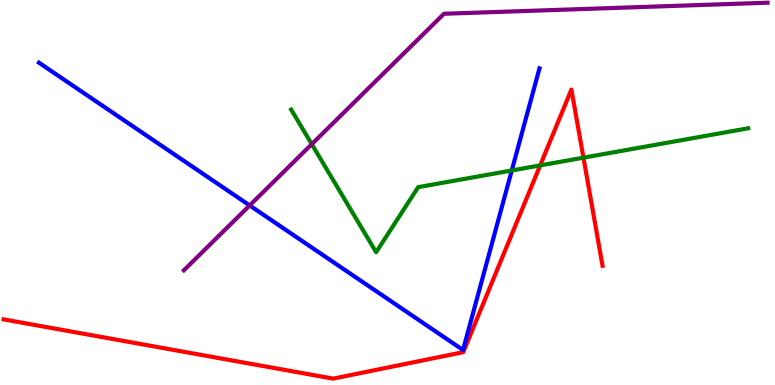[{'lines': ['blue', 'red'], 'intersections': []}, {'lines': ['green', 'red'], 'intersections': [{'x': 6.97, 'y': 5.7}, {'x': 7.53, 'y': 5.9}]}, {'lines': ['purple', 'red'], 'intersections': []}, {'lines': ['blue', 'green'], 'intersections': [{'x': 6.6, 'y': 5.57}]}, {'lines': ['blue', 'purple'], 'intersections': [{'x': 3.22, 'y': 4.66}]}, {'lines': ['green', 'purple'], 'intersections': [{'x': 4.02, 'y': 6.26}]}]